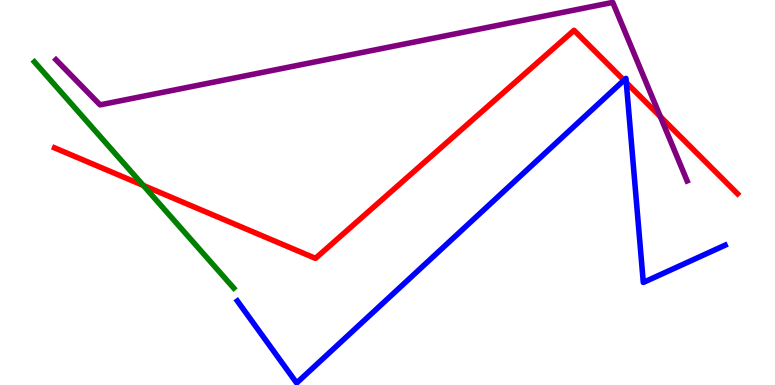[{'lines': ['blue', 'red'], 'intersections': [{'x': 8.05, 'y': 7.92}, {'x': 8.08, 'y': 7.86}]}, {'lines': ['green', 'red'], 'intersections': [{'x': 1.85, 'y': 5.18}]}, {'lines': ['purple', 'red'], 'intersections': [{'x': 8.52, 'y': 6.97}]}, {'lines': ['blue', 'green'], 'intersections': []}, {'lines': ['blue', 'purple'], 'intersections': []}, {'lines': ['green', 'purple'], 'intersections': []}]